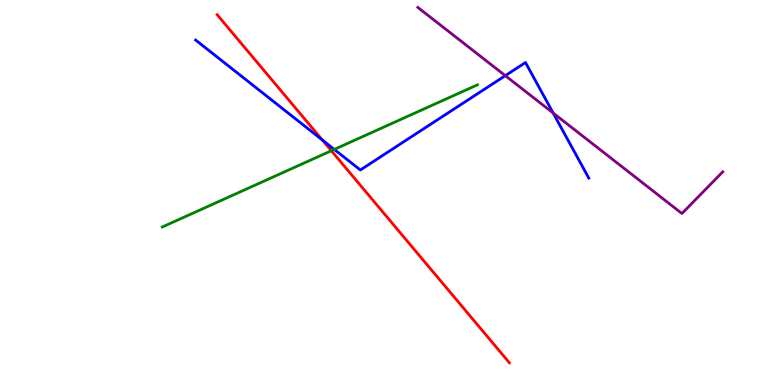[{'lines': ['blue', 'red'], 'intersections': [{'x': 4.16, 'y': 6.36}]}, {'lines': ['green', 'red'], 'intersections': [{'x': 4.28, 'y': 6.08}]}, {'lines': ['purple', 'red'], 'intersections': []}, {'lines': ['blue', 'green'], 'intersections': [{'x': 4.31, 'y': 6.12}]}, {'lines': ['blue', 'purple'], 'intersections': [{'x': 6.52, 'y': 8.03}, {'x': 7.14, 'y': 7.06}]}, {'lines': ['green', 'purple'], 'intersections': []}]